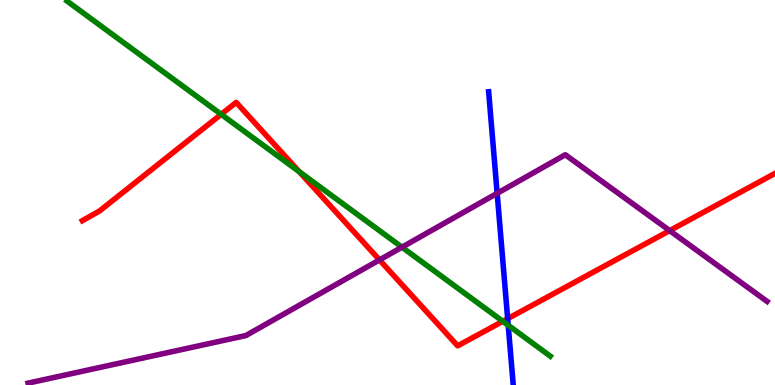[{'lines': ['blue', 'red'], 'intersections': [{'x': 6.55, 'y': 1.72}]}, {'lines': ['green', 'red'], 'intersections': [{'x': 2.85, 'y': 7.03}, {'x': 3.86, 'y': 5.54}, {'x': 6.49, 'y': 1.65}]}, {'lines': ['purple', 'red'], 'intersections': [{'x': 4.9, 'y': 3.25}, {'x': 8.64, 'y': 4.01}]}, {'lines': ['blue', 'green'], 'intersections': [{'x': 6.56, 'y': 1.55}]}, {'lines': ['blue', 'purple'], 'intersections': [{'x': 6.41, 'y': 4.98}]}, {'lines': ['green', 'purple'], 'intersections': [{'x': 5.19, 'y': 3.58}]}]